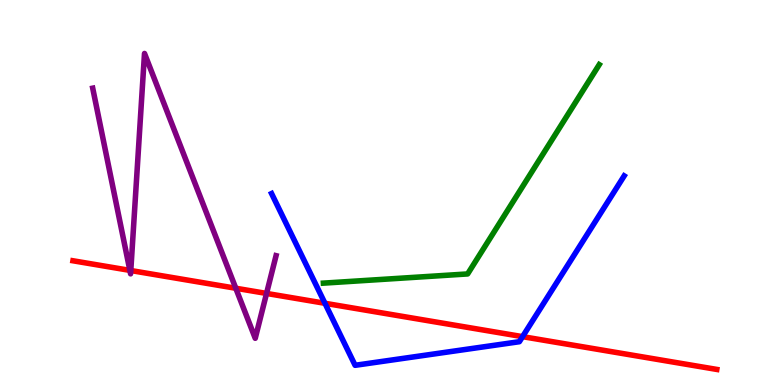[{'lines': ['blue', 'red'], 'intersections': [{'x': 4.19, 'y': 2.12}, {'x': 6.74, 'y': 1.26}]}, {'lines': ['green', 'red'], 'intersections': []}, {'lines': ['purple', 'red'], 'intersections': [{'x': 1.68, 'y': 2.98}, {'x': 1.69, 'y': 2.97}, {'x': 3.04, 'y': 2.51}, {'x': 3.44, 'y': 2.38}]}, {'lines': ['blue', 'green'], 'intersections': []}, {'lines': ['blue', 'purple'], 'intersections': []}, {'lines': ['green', 'purple'], 'intersections': []}]